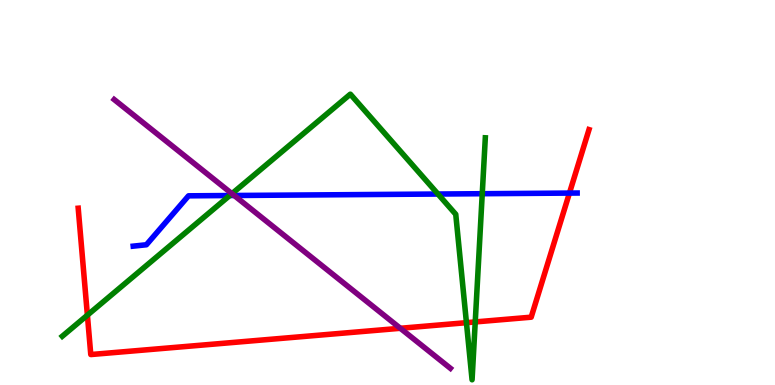[{'lines': ['blue', 'red'], 'intersections': [{'x': 7.35, 'y': 4.98}]}, {'lines': ['green', 'red'], 'intersections': [{'x': 1.13, 'y': 1.81}, {'x': 6.02, 'y': 1.62}, {'x': 6.13, 'y': 1.64}]}, {'lines': ['purple', 'red'], 'intersections': [{'x': 5.17, 'y': 1.47}]}, {'lines': ['blue', 'green'], 'intersections': [{'x': 2.96, 'y': 4.92}, {'x': 5.65, 'y': 4.96}, {'x': 6.22, 'y': 4.97}]}, {'lines': ['blue', 'purple'], 'intersections': [{'x': 3.02, 'y': 4.92}]}, {'lines': ['green', 'purple'], 'intersections': [{'x': 2.99, 'y': 4.97}]}]